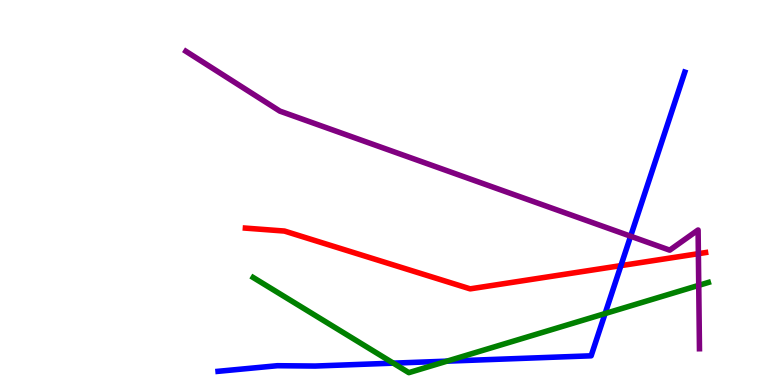[{'lines': ['blue', 'red'], 'intersections': [{'x': 8.01, 'y': 3.1}]}, {'lines': ['green', 'red'], 'intersections': []}, {'lines': ['purple', 'red'], 'intersections': [{'x': 9.01, 'y': 3.41}]}, {'lines': ['blue', 'green'], 'intersections': [{'x': 5.07, 'y': 0.568}, {'x': 5.77, 'y': 0.619}, {'x': 7.81, 'y': 1.86}]}, {'lines': ['blue', 'purple'], 'intersections': [{'x': 8.14, 'y': 3.86}]}, {'lines': ['green', 'purple'], 'intersections': [{'x': 9.02, 'y': 2.59}]}]